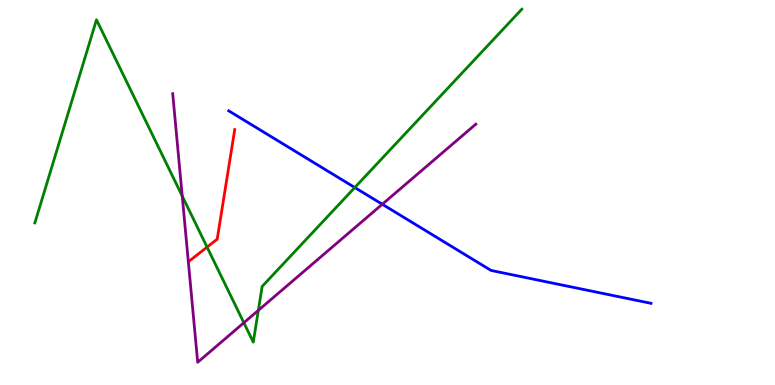[{'lines': ['blue', 'red'], 'intersections': []}, {'lines': ['green', 'red'], 'intersections': [{'x': 2.67, 'y': 3.58}]}, {'lines': ['purple', 'red'], 'intersections': []}, {'lines': ['blue', 'green'], 'intersections': [{'x': 4.58, 'y': 5.13}]}, {'lines': ['blue', 'purple'], 'intersections': [{'x': 4.93, 'y': 4.69}]}, {'lines': ['green', 'purple'], 'intersections': [{'x': 2.35, 'y': 4.91}, {'x': 3.15, 'y': 1.62}, {'x': 3.33, 'y': 1.94}]}]